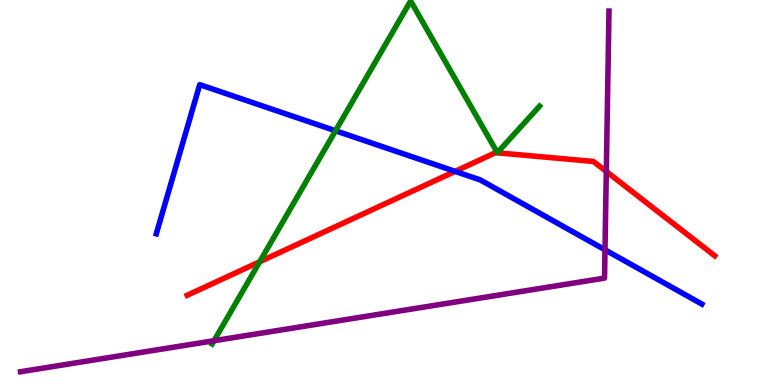[{'lines': ['blue', 'red'], 'intersections': [{'x': 5.87, 'y': 5.55}]}, {'lines': ['green', 'red'], 'intersections': [{'x': 3.35, 'y': 3.2}]}, {'lines': ['purple', 'red'], 'intersections': [{'x': 7.82, 'y': 5.55}]}, {'lines': ['blue', 'green'], 'intersections': [{'x': 4.33, 'y': 6.6}]}, {'lines': ['blue', 'purple'], 'intersections': [{'x': 7.81, 'y': 3.51}]}, {'lines': ['green', 'purple'], 'intersections': [{'x': 2.76, 'y': 1.15}]}]